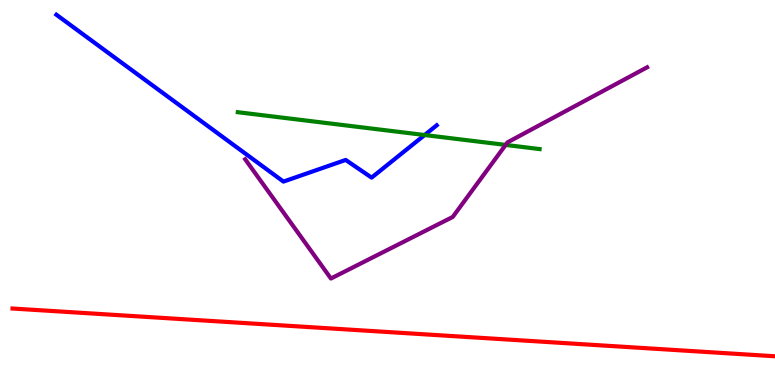[{'lines': ['blue', 'red'], 'intersections': []}, {'lines': ['green', 'red'], 'intersections': []}, {'lines': ['purple', 'red'], 'intersections': []}, {'lines': ['blue', 'green'], 'intersections': [{'x': 5.48, 'y': 6.49}]}, {'lines': ['blue', 'purple'], 'intersections': []}, {'lines': ['green', 'purple'], 'intersections': [{'x': 6.52, 'y': 6.24}]}]